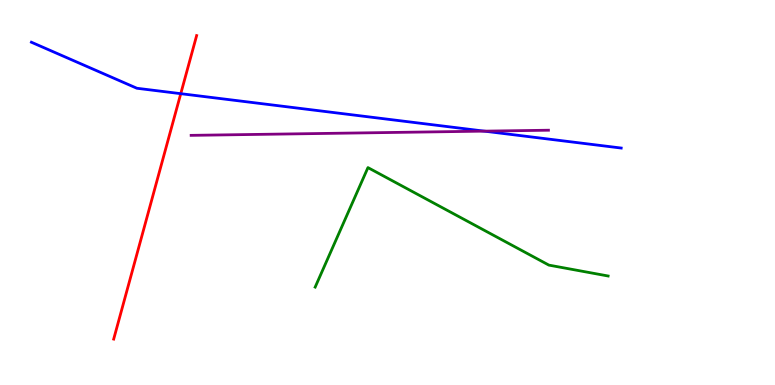[{'lines': ['blue', 'red'], 'intersections': [{'x': 2.33, 'y': 7.57}]}, {'lines': ['green', 'red'], 'intersections': []}, {'lines': ['purple', 'red'], 'intersections': []}, {'lines': ['blue', 'green'], 'intersections': []}, {'lines': ['blue', 'purple'], 'intersections': [{'x': 6.25, 'y': 6.59}]}, {'lines': ['green', 'purple'], 'intersections': []}]